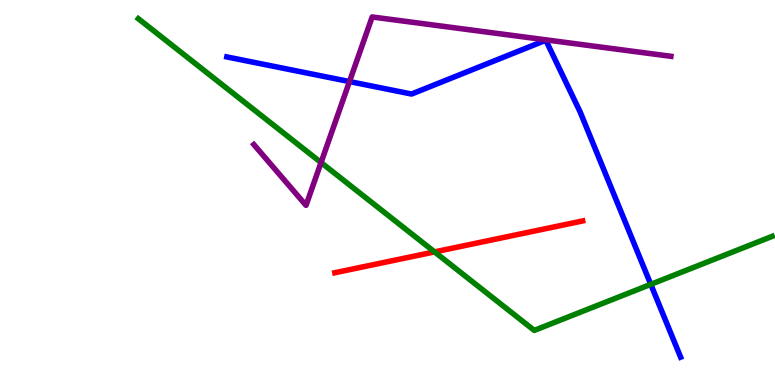[{'lines': ['blue', 'red'], 'intersections': []}, {'lines': ['green', 'red'], 'intersections': [{'x': 5.61, 'y': 3.46}]}, {'lines': ['purple', 'red'], 'intersections': []}, {'lines': ['blue', 'green'], 'intersections': [{'x': 8.4, 'y': 2.61}]}, {'lines': ['blue', 'purple'], 'intersections': [{'x': 4.51, 'y': 7.88}]}, {'lines': ['green', 'purple'], 'intersections': [{'x': 4.14, 'y': 5.78}]}]